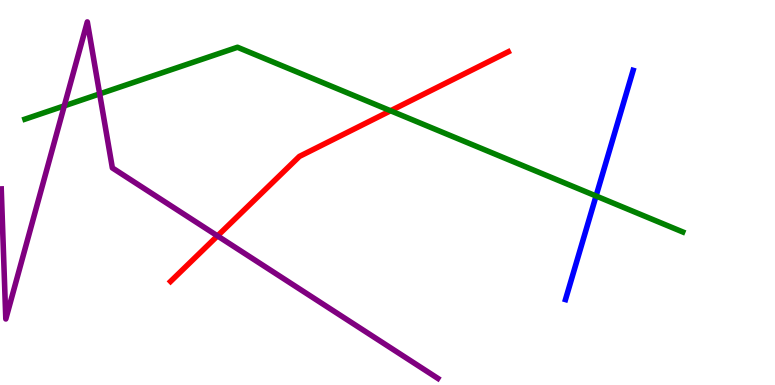[{'lines': ['blue', 'red'], 'intersections': []}, {'lines': ['green', 'red'], 'intersections': [{'x': 5.04, 'y': 7.12}]}, {'lines': ['purple', 'red'], 'intersections': [{'x': 2.81, 'y': 3.87}]}, {'lines': ['blue', 'green'], 'intersections': [{'x': 7.69, 'y': 4.91}]}, {'lines': ['blue', 'purple'], 'intersections': []}, {'lines': ['green', 'purple'], 'intersections': [{'x': 0.829, 'y': 7.25}, {'x': 1.29, 'y': 7.56}]}]